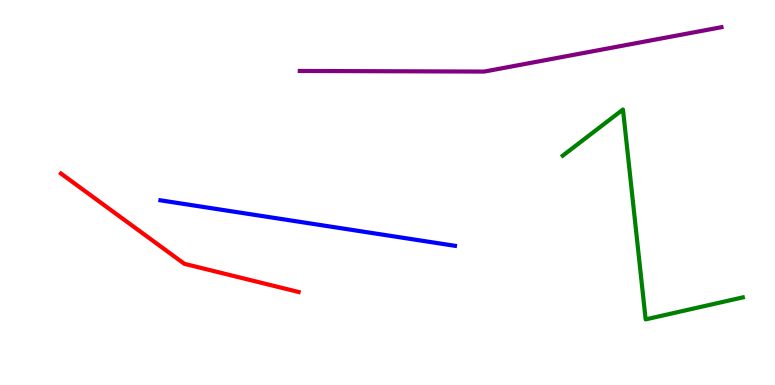[{'lines': ['blue', 'red'], 'intersections': []}, {'lines': ['green', 'red'], 'intersections': []}, {'lines': ['purple', 'red'], 'intersections': []}, {'lines': ['blue', 'green'], 'intersections': []}, {'lines': ['blue', 'purple'], 'intersections': []}, {'lines': ['green', 'purple'], 'intersections': []}]